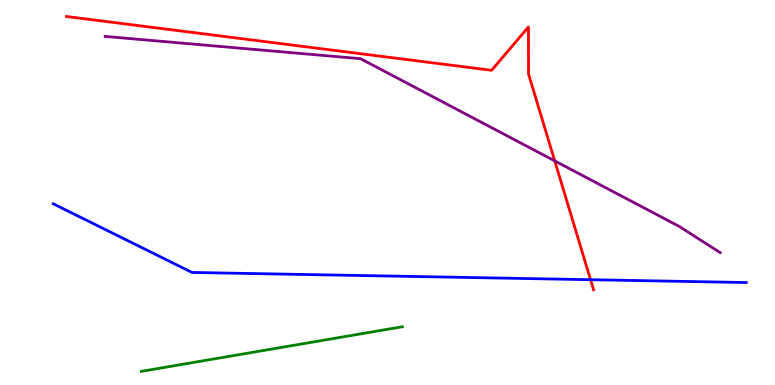[{'lines': ['blue', 'red'], 'intersections': [{'x': 7.62, 'y': 2.73}]}, {'lines': ['green', 'red'], 'intersections': []}, {'lines': ['purple', 'red'], 'intersections': [{'x': 7.16, 'y': 5.82}]}, {'lines': ['blue', 'green'], 'intersections': []}, {'lines': ['blue', 'purple'], 'intersections': []}, {'lines': ['green', 'purple'], 'intersections': []}]